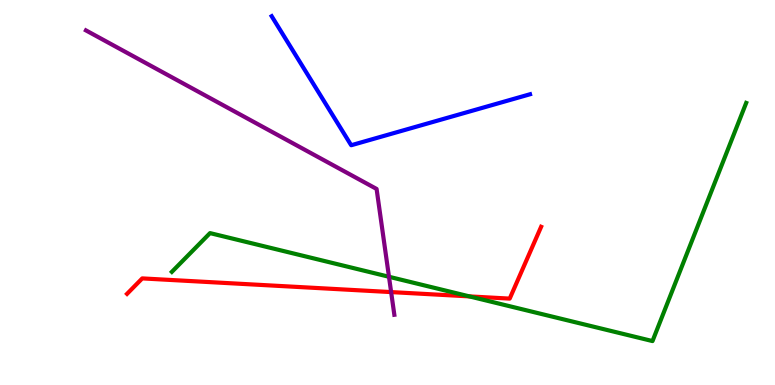[{'lines': ['blue', 'red'], 'intersections': []}, {'lines': ['green', 'red'], 'intersections': [{'x': 6.06, 'y': 2.3}]}, {'lines': ['purple', 'red'], 'intersections': [{'x': 5.05, 'y': 2.41}]}, {'lines': ['blue', 'green'], 'intersections': []}, {'lines': ['blue', 'purple'], 'intersections': []}, {'lines': ['green', 'purple'], 'intersections': [{'x': 5.02, 'y': 2.81}]}]